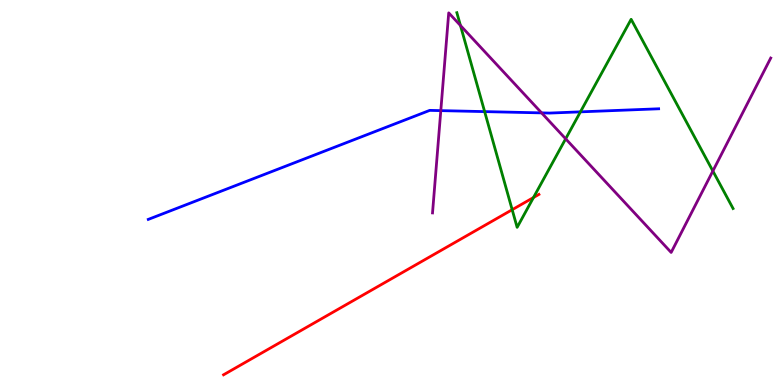[{'lines': ['blue', 'red'], 'intersections': []}, {'lines': ['green', 'red'], 'intersections': [{'x': 6.61, 'y': 4.55}, {'x': 6.88, 'y': 4.87}]}, {'lines': ['purple', 'red'], 'intersections': []}, {'lines': ['blue', 'green'], 'intersections': [{'x': 6.25, 'y': 7.1}, {'x': 7.49, 'y': 7.09}]}, {'lines': ['blue', 'purple'], 'intersections': [{'x': 5.69, 'y': 7.13}, {'x': 6.99, 'y': 7.07}]}, {'lines': ['green', 'purple'], 'intersections': [{'x': 5.94, 'y': 9.34}, {'x': 7.3, 'y': 6.39}, {'x': 9.2, 'y': 5.56}]}]